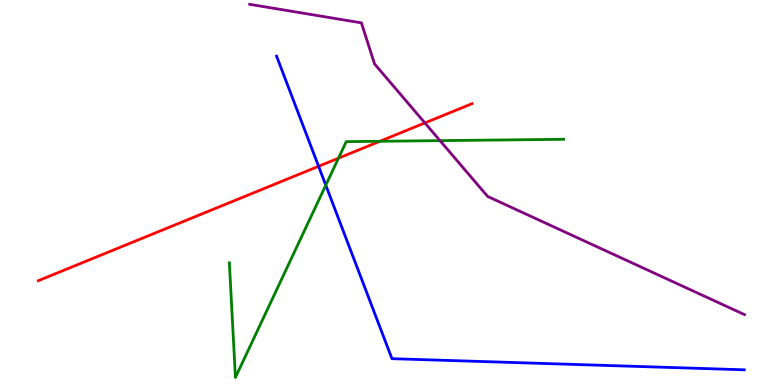[{'lines': ['blue', 'red'], 'intersections': [{'x': 4.11, 'y': 5.68}]}, {'lines': ['green', 'red'], 'intersections': [{'x': 4.37, 'y': 5.89}, {'x': 4.9, 'y': 6.33}]}, {'lines': ['purple', 'red'], 'intersections': [{'x': 5.48, 'y': 6.81}]}, {'lines': ['blue', 'green'], 'intersections': [{'x': 4.2, 'y': 5.19}]}, {'lines': ['blue', 'purple'], 'intersections': []}, {'lines': ['green', 'purple'], 'intersections': [{'x': 5.68, 'y': 6.35}]}]